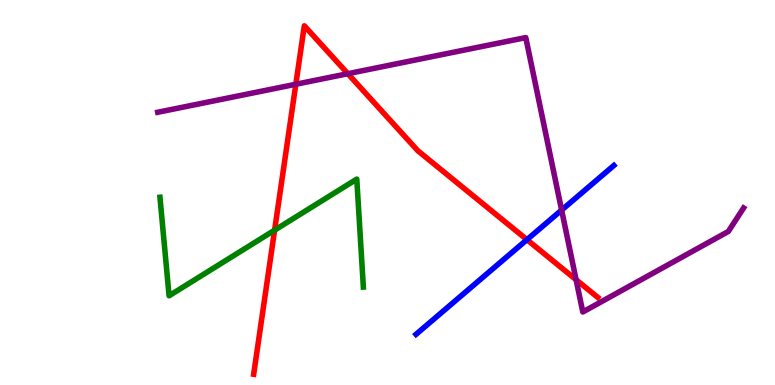[{'lines': ['blue', 'red'], 'intersections': [{'x': 6.8, 'y': 3.77}]}, {'lines': ['green', 'red'], 'intersections': [{'x': 3.54, 'y': 4.02}]}, {'lines': ['purple', 'red'], 'intersections': [{'x': 3.82, 'y': 7.81}, {'x': 4.49, 'y': 8.09}, {'x': 7.43, 'y': 2.73}]}, {'lines': ['blue', 'green'], 'intersections': []}, {'lines': ['blue', 'purple'], 'intersections': [{'x': 7.25, 'y': 4.54}]}, {'lines': ['green', 'purple'], 'intersections': []}]